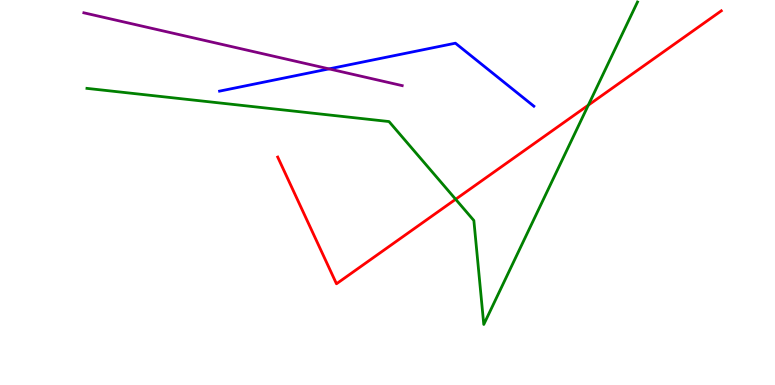[{'lines': ['blue', 'red'], 'intersections': []}, {'lines': ['green', 'red'], 'intersections': [{'x': 5.88, 'y': 4.82}, {'x': 7.59, 'y': 7.27}]}, {'lines': ['purple', 'red'], 'intersections': []}, {'lines': ['blue', 'green'], 'intersections': []}, {'lines': ['blue', 'purple'], 'intersections': [{'x': 4.25, 'y': 8.21}]}, {'lines': ['green', 'purple'], 'intersections': []}]